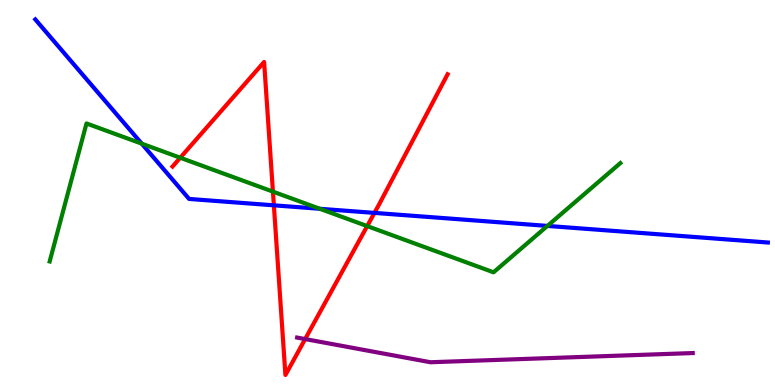[{'lines': ['blue', 'red'], 'intersections': [{'x': 3.53, 'y': 4.67}, {'x': 4.83, 'y': 4.47}]}, {'lines': ['green', 'red'], 'intersections': [{'x': 2.33, 'y': 5.9}, {'x': 3.52, 'y': 5.02}, {'x': 4.74, 'y': 4.13}]}, {'lines': ['purple', 'red'], 'intersections': [{'x': 3.94, 'y': 1.19}]}, {'lines': ['blue', 'green'], 'intersections': [{'x': 1.83, 'y': 6.27}, {'x': 4.13, 'y': 4.58}, {'x': 7.06, 'y': 4.13}]}, {'lines': ['blue', 'purple'], 'intersections': []}, {'lines': ['green', 'purple'], 'intersections': []}]